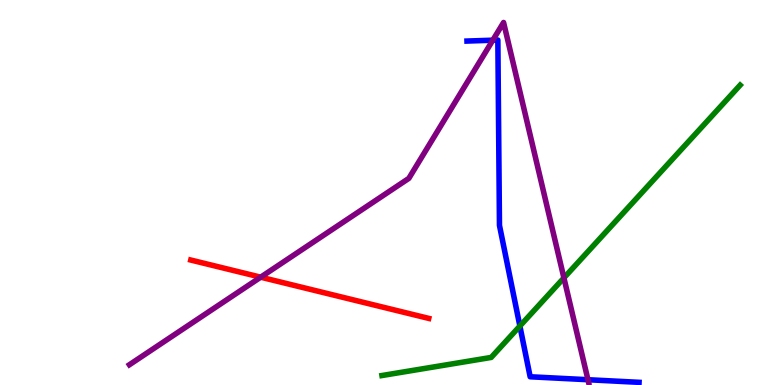[{'lines': ['blue', 'red'], 'intersections': []}, {'lines': ['green', 'red'], 'intersections': []}, {'lines': ['purple', 'red'], 'intersections': [{'x': 3.36, 'y': 2.8}]}, {'lines': ['blue', 'green'], 'intersections': [{'x': 6.71, 'y': 1.53}]}, {'lines': ['blue', 'purple'], 'intersections': [{'x': 6.36, 'y': 8.96}, {'x': 7.59, 'y': 0.137}]}, {'lines': ['green', 'purple'], 'intersections': [{'x': 7.28, 'y': 2.78}]}]